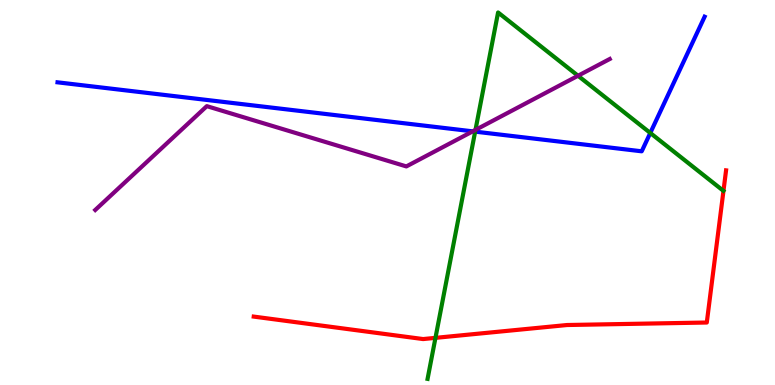[{'lines': ['blue', 'red'], 'intersections': []}, {'lines': ['green', 'red'], 'intersections': [{'x': 5.62, 'y': 1.22}]}, {'lines': ['purple', 'red'], 'intersections': []}, {'lines': ['blue', 'green'], 'intersections': [{'x': 6.13, 'y': 6.58}, {'x': 8.39, 'y': 6.55}]}, {'lines': ['blue', 'purple'], 'intersections': [{'x': 6.1, 'y': 6.59}]}, {'lines': ['green', 'purple'], 'intersections': [{'x': 6.14, 'y': 6.63}, {'x': 7.46, 'y': 8.03}]}]